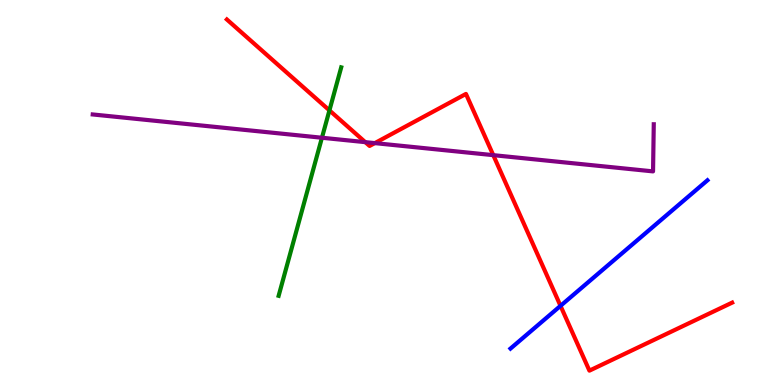[{'lines': ['blue', 'red'], 'intersections': [{'x': 7.23, 'y': 2.06}]}, {'lines': ['green', 'red'], 'intersections': [{'x': 4.25, 'y': 7.13}]}, {'lines': ['purple', 'red'], 'intersections': [{'x': 4.71, 'y': 6.31}, {'x': 4.84, 'y': 6.28}, {'x': 6.36, 'y': 5.97}]}, {'lines': ['blue', 'green'], 'intersections': []}, {'lines': ['blue', 'purple'], 'intersections': []}, {'lines': ['green', 'purple'], 'intersections': [{'x': 4.15, 'y': 6.42}]}]